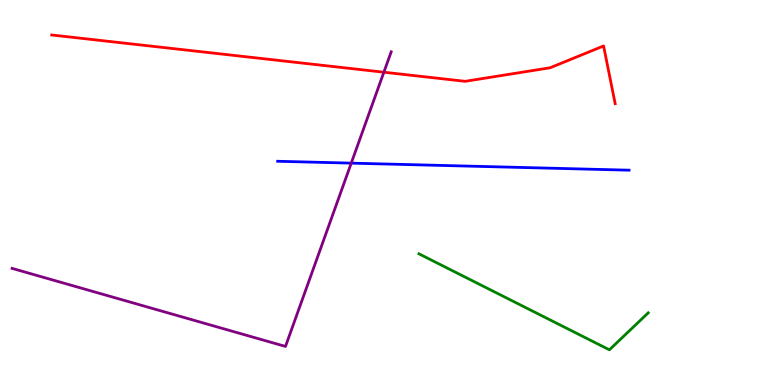[{'lines': ['blue', 'red'], 'intersections': []}, {'lines': ['green', 'red'], 'intersections': []}, {'lines': ['purple', 'red'], 'intersections': [{'x': 4.95, 'y': 8.12}]}, {'lines': ['blue', 'green'], 'intersections': []}, {'lines': ['blue', 'purple'], 'intersections': [{'x': 4.53, 'y': 5.76}]}, {'lines': ['green', 'purple'], 'intersections': []}]